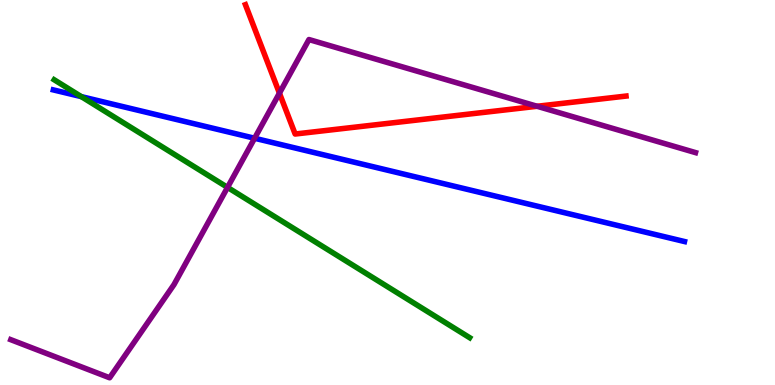[{'lines': ['blue', 'red'], 'intersections': []}, {'lines': ['green', 'red'], 'intersections': []}, {'lines': ['purple', 'red'], 'intersections': [{'x': 3.61, 'y': 7.58}, {'x': 6.93, 'y': 7.24}]}, {'lines': ['blue', 'green'], 'intersections': [{'x': 1.05, 'y': 7.49}]}, {'lines': ['blue', 'purple'], 'intersections': [{'x': 3.29, 'y': 6.41}]}, {'lines': ['green', 'purple'], 'intersections': [{'x': 2.94, 'y': 5.13}]}]